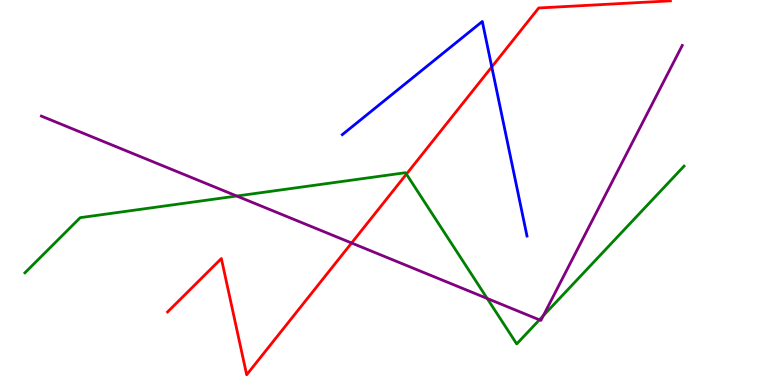[{'lines': ['blue', 'red'], 'intersections': [{'x': 6.35, 'y': 8.26}]}, {'lines': ['green', 'red'], 'intersections': [{'x': 5.24, 'y': 5.48}]}, {'lines': ['purple', 'red'], 'intersections': [{'x': 4.54, 'y': 3.69}]}, {'lines': ['blue', 'green'], 'intersections': []}, {'lines': ['blue', 'purple'], 'intersections': []}, {'lines': ['green', 'purple'], 'intersections': [{'x': 3.05, 'y': 4.91}, {'x': 6.29, 'y': 2.25}, {'x': 6.96, 'y': 1.69}, {'x': 7.01, 'y': 1.8}]}]